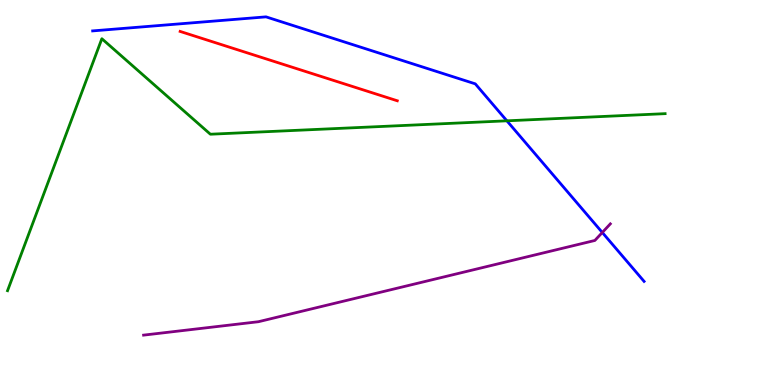[{'lines': ['blue', 'red'], 'intersections': []}, {'lines': ['green', 'red'], 'intersections': []}, {'lines': ['purple', 'red'], 'intersections': []}, {'lines': ['blue', 'green'], 'intersections': [{'x': 6.54, 'y': 6.86}]}, {'lines': ['blue', 'purple'], 'intersections': [{'x': 7.77, 'y': 3.96}]}, {'lines': ['green', 'purple'], 'intersections': []}]